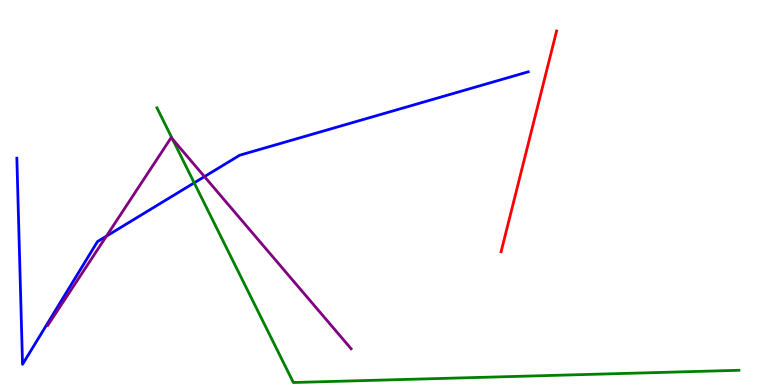[{'lines': ['blue', 'red'], 'intersections': []}, {'lines': ['green', 'red'], 'intersections': []}, {'lines': ['purple', 'red'], 'intersections': []}, {'lines': ['blue', 'green'], 'intersections': [{'x': 2.51, 'y': 5.25}]}, {'lines': ['blue', 'purple'], 'intersections': [{'x': 1.37, 'y': 3.87}, {'x': 2.64, 'y': 5.41}]}, {'lines': ['green', 'purple'], 'intersections': [{'x': 2.23, 'y': 6.39}]}]